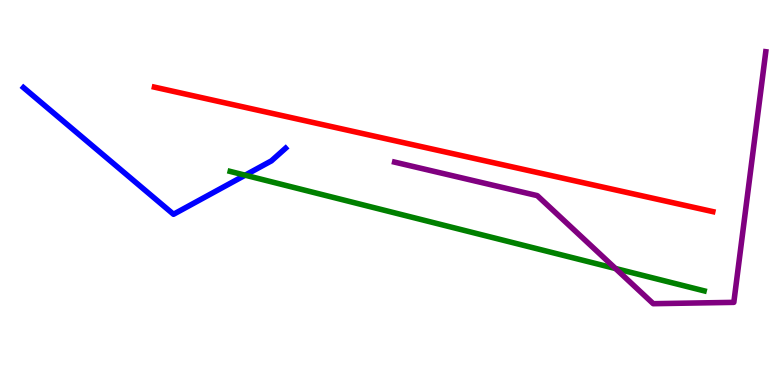[{'lines': ['blue', 'red'], 'intersections': []}, {'lines': ['green', 'red'], 'intersections': []}, {'lines': ['purple', 'red'], 'intersections': []}, {'lines': ['blue', 'green'], 'intersections': [{'x': 3.16, 'y': 5.45}]}, {'lines': ['blue', 'purple'], 'intersections': []}, {'lines': ['green', 'purple'], 'intersections': [{'x': 7.94, 'y': 3.03}]}]